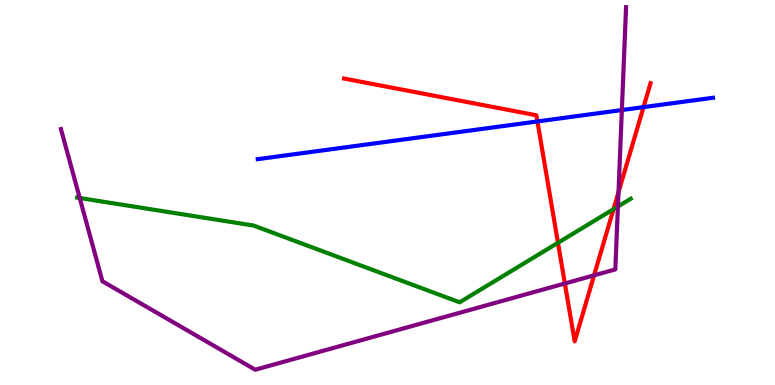[{'lines': ['blue', 'red'], 'intersections': [{'x': 6.93, 'y': 6.85}, {'x': 8.3, 'y': 7.22}]}, {'lines': ['green', 'red'], 'intersections': [{'x': 7.2, 'y': 3.69}, {'x': 7.92, 'y': 4.57}]}, {'lines': ['purple', 'red'], 'intersections': [{'x': 7.29, 'y': 2.64}, {'x': 7.67, 'y': 2.85}, {'x': 7.98, 'y': 5.01}]}, {'lines': ['blue', 'green'], 'intersections': []}, {'lines': ['blue', 'purple'], 'intersections': [{'x': 8.02, 'y': 7.14}]}, {'lines': ['green', 'purple'], 'intersections': [{'x': 1.03, 'y': 4.86}, {'x': 7.97, 'y': 4.64}]}]